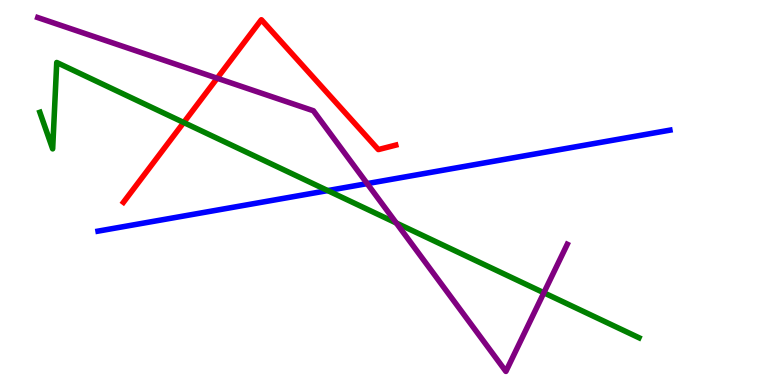[{'lines': ['blue', 'red'], 'intersections': []}, {'lines': ['green', 'red'], 'intersections': [{'x': 2.37, 'y': 6.82}]}, {'lines': ['purple', 'red'], 'intersections': [{'x': 2.8, 'y': 7.97}]}, {'lines': ['blue', 'green'], 'intersections': [{'x': 4.23, 'y': 5.05}]}, {'lines': ['blue', 'purple'], 'intersections': [{'x': 4.74, 'y': 5.23}]}, {'lines': ['green', 'purple'], 'intersections': [{'x': 5.11, 'y': 4.21}, {'x': 7.02, 'y': 2.4}]}]